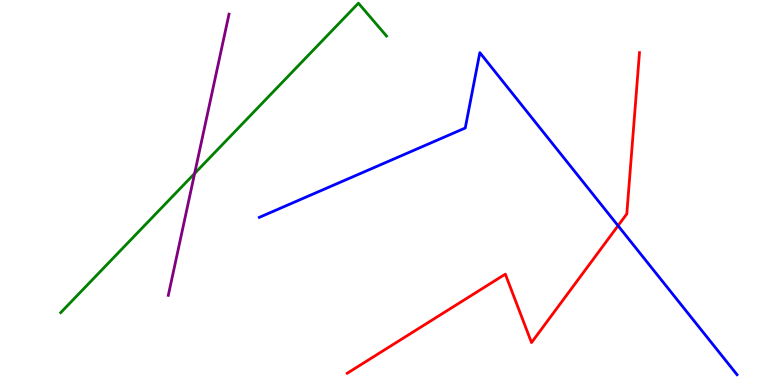[{'lines': ['blue', 'red'], 'intersections': [{'x': 7.97, 'y': 4.14}]}, {'lines': ['green', 'red'], 'intersections': []}, {'lines': ['purple', 'red'], 'intersections': []}, {'lines': ['blue', 'green'], 'intersections': []}, {'lines': ['blue', 'purple'], 'intersections': []}, {'lines': ['green', 'purple'], 'intersections': [{'x': 2.51, 'y': 5.49}]}]